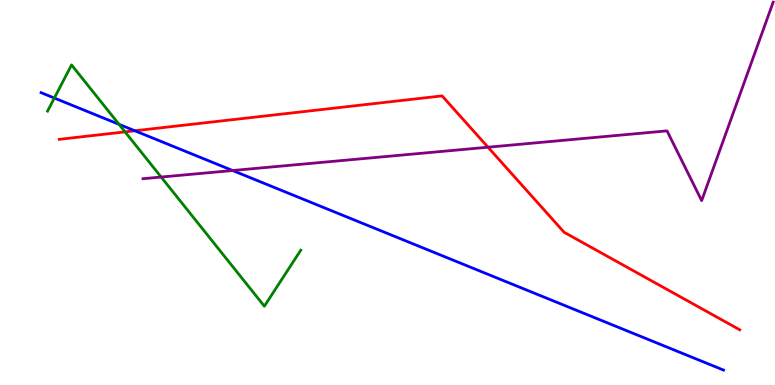[{'lines': ['blue', 'red'], 'intersections': [{'x': 1.74, 'y': 6.6}]}, {'lines': ['green', 'red'], 'intersections': [{'x': 1.61, 'y': 6.57}]}, {'lines': ['purple', 'red'], 'intersections': [{'x': 6.3, 'y': 6.18}]}, {'lines': ['blue', 'green'], 'intersections': [{'x': 0.701, 'y': 7.45}, {'x': 1.54, 'y': 6.77}]}, {'lines': ['blue', 'purple'], 'intersections': [{'x': 3.0, 'y': 5.57}]}, {'lines': ['green', 'purple'], 'intersections': [{'x': 2.08, 'y': 5.4}]}]